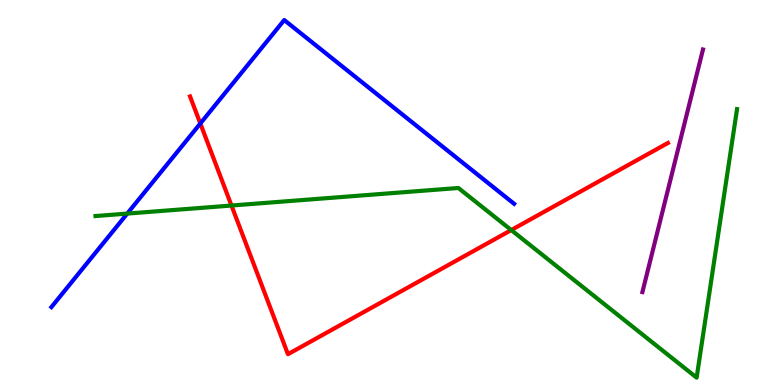[{'lines': ['blue', 'red'], 'intersections': [{'x': 2.58, 'y': 6.79}]}, {'lines': ['green', 'red'], 'intersections': [{'x': 2.99, 'y': 4.66}, {'x': 6.6, 'y': 4.02}]}, {'lines': ['purple', 'red'], 'intersections': []}, {'lines': ['blue', 'green'], 'intersections': [{'x': 1.64, 'y': 4.45}]}, {'lines': ['blue', 'purple'], 'intersections': []}, {'lines': ['green', 'purple'], 'intersections': []}]